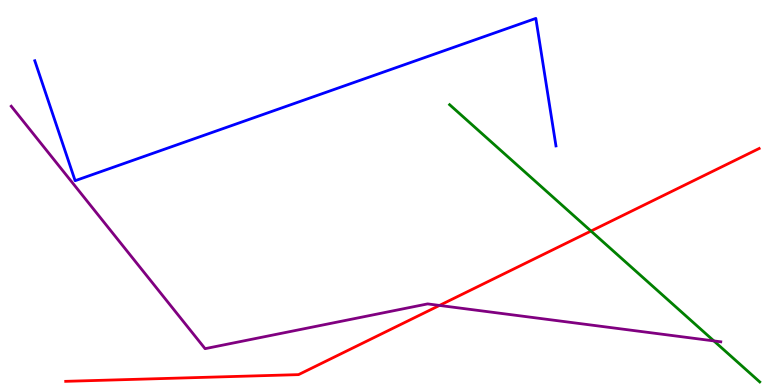[{'lines': ['blue', 'red'], 'intersections': []}, {'lines': ['green', 'red'], 'intersections': [{'x': 7.63, 'y': 4.0}]}, {'lines': ['purple', 'red'], 'intersections': [{'x': 5.67, 'y': 2.07}]}, {'lines': ['blue', 'green'], 'intersections': []}, {'lines': ['blue', 'purple'], 'intersections': []}, {'lines': ['green', 'purple'], 'intersections': [{'x': 9.21, 'y': 1.15}]}]